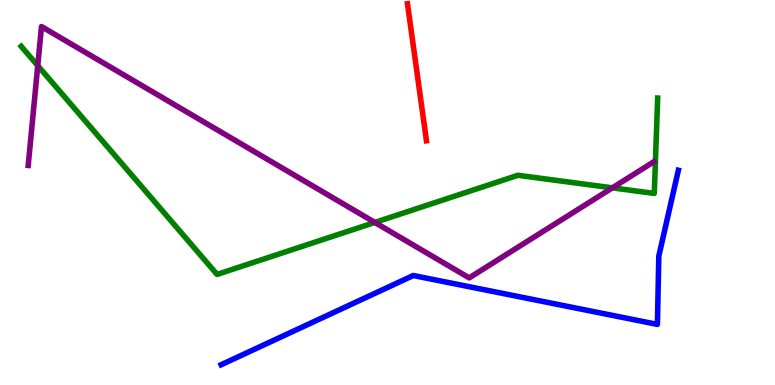[{'lines': ['blue', 'red'], 'intersections': []}, {'lines': ['green', 'red'], 'intersections': []}, {'lines': ['purple', 'red'], 'intersections': []}, {'lines': ['blue', 'green'], 'intersections': []}, {'lines': ['blue', 'purple'], 'intersections': []}, {'lines': ['green', 'purple'], 'intersections': [{'x': 0.487, 'y': 8.3}, {'x': 4.84, 'y': 4.22}, {'x': 7.9, 'y': 5.12}]}]